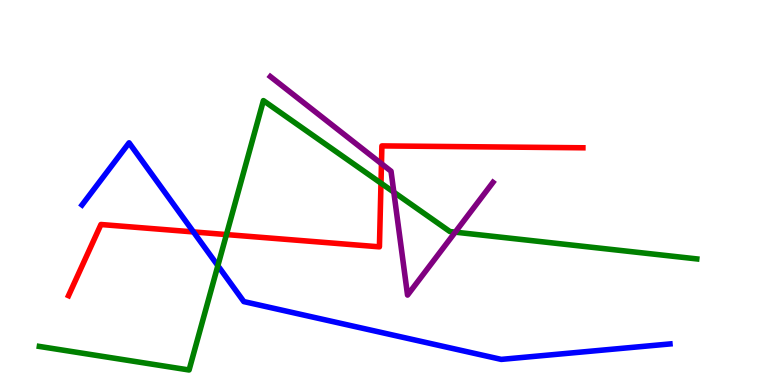[{'lines': ['blue', 'red'], 'intersections': [{'x': 2.5, 'y': 3.98}]}, {'lines': ['green', 'red'], 'intersections': [{'x': 2.92, 'y': 3.91}, {'x': 4.92, 'y': 5.24}]}, {'lines': ['purple', 'red'], 'intersections': [{'x': 4.92, 'y': 5.75}]}, {'lines': ['blue', 'green'], 'intersections': [{'x': 2.81, 'y': 3.1}]}, {'lines': ['blue', 'purple'], 'intersections': []}, {'lines': ['green', 'purple'], 'intersections': [{'x': 5.08, 'y': 5.01}, {'x': 5.87, 'y': 3.97}]}]